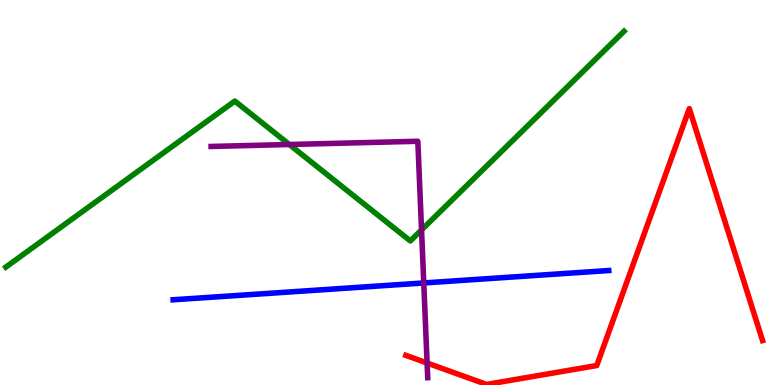[{'lines': ['blue', 'red'], 'intersections': []}, {'lines': ['green', 'red'], 'intersections': []}, {'lines': ['purple', 'red'], 'intersections': [{'x': 5.51, 'y': 0.571}]}, {'lines': ['blue', 'green'], 'intersections': []}, {'lines': ['blue', 'purple'], 'intersections': [{'x': 5.47, 'y': 2.65}]}, {'lines': ['green', 'purple'], 'intersections': [{'x': 3.73, 'y': 6.25}, {'x': 5.44, 'y': 4.03}]}]